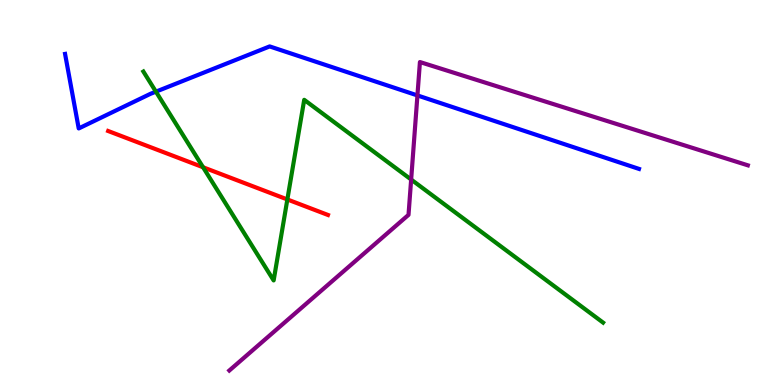[{'lines': ['blue', 'red'], 'intersections': []}, {'lines': ['green', 'red'], 'intersections': [{'x': 2.62, 'y': 5.66}, {'x': 3.71, 'y': 4.82}]}, {'lines': ['purple', 'red'], 'intersections': []}, {'lines': ['blue', 'green'], 'intersections': [{'x': 2.01, 'y': 7.62}]}, {'lines': ['blue', 'purple'], 'intersections': [{'x': 5.39, 'y': 7.52}]}, {'lines': ['green', 'purple'], 'intersections': [{'x': 5.31, 'y': 5.34}]}]